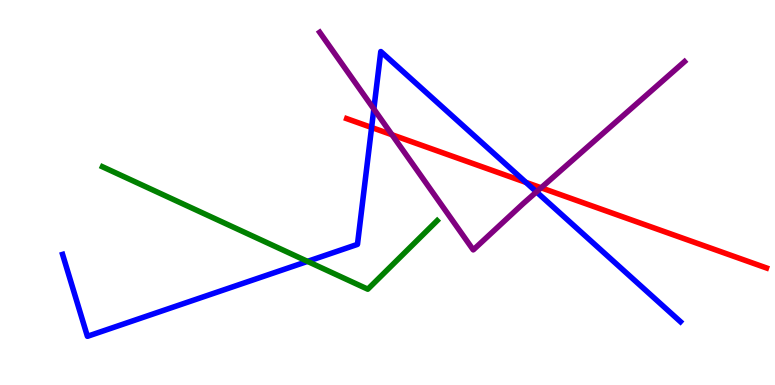[{'lines': ['blue', 'red'], 'intersections': [{'x': 4.79, 'y': 6.69}, {'x': 6.79, 'y': 5.26}]}, {'lines': ['green', 'red'], 'intersections': []}, {'lines': ['purple', 'red'], 'intersections': [{'x': 5.06, 'y': 6.5}, {'x': 6.98, 'y': 5.12}]}, {'lines': ['blue', 'green'], 'intersections': [{'x': 3.97, 'y': 3.21}]}, {'lines': ['blue', 'purple'], 'intersections': [{'x': 4.82, 'y': 7.17}, {'x': 6.92, 'y': 5.02}]}, {'lines': ['green', 'purple'], 'intersections': []}]